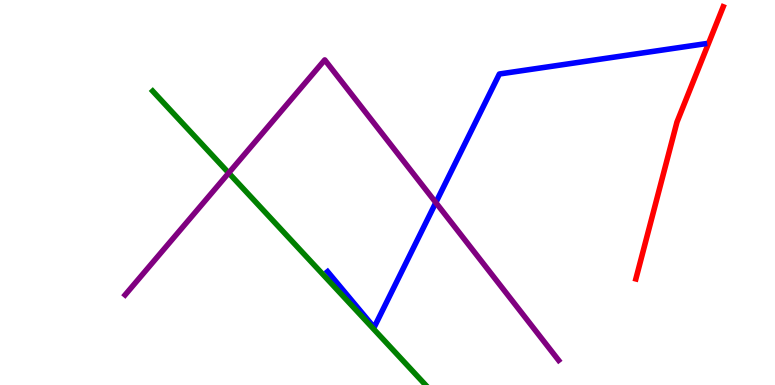[{'lines': ['blue', 'red'], 'intersections': []}, {'lines': ['green', 'red'], 'intersections': []}, {'lines': ['purple', 'red'], 'intersections': []}, {'lines': ['blue', 'green'], 'intersections': []}, {'lines': ['blue', 'purple'], 'intersections': [{'x': 5.62, 'y': 4.74}]}, {'lines': ['green', 'purple'], 'intersections': [{'x': 2.95, 'y': 5.51}]}]